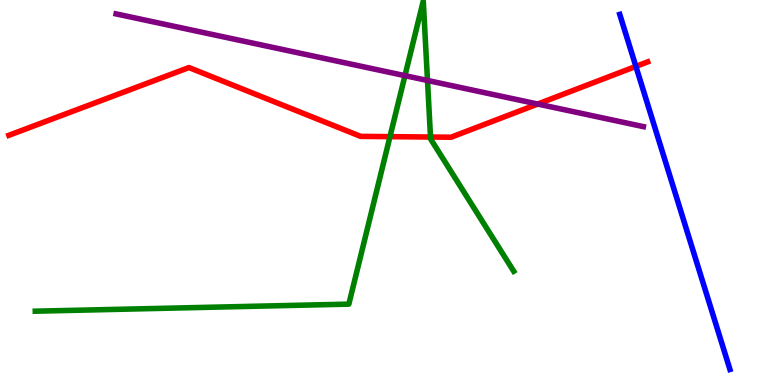[{'lines': ['blue', 'red'], 'intersections': [{'x': 8.2, 'y': 8.28}]}, {'lines': ['green', 'red'], 'intersections': [{'x': 5.03, 'y': 6.45}, {'x': 5.55, 'y': 6.44}]}, {'lines': ['purple', 'red'], 'intersections': [{'x': 6.94, 'y': 7.3}]}, {'lines': ['blue', 'green'], 'intersections': []}, {'lines': ['blue', 'purple'], 'intersections': []}, {'lines': ['green', 'purple'], 'intersections': [{'x': 5.23, 'y': 8.03}, {'x': 5.52, 'y': 7.91}]}]